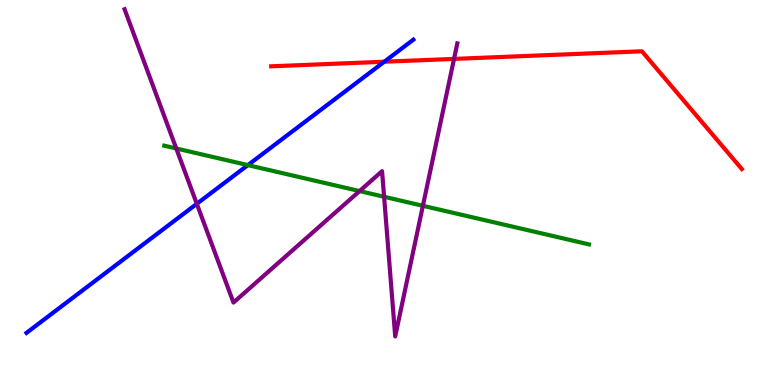[{'lines': ['blue', 'red'], 'intersections': [{'x': 4.96, 'y': 8.4}]}, {'lines': ['green', 'red'], 'intersections': []}, {'lines': ['purple', 'red'], 'intersections': [{'x': 5.86, 'y': 8.47}]}, {'lines': ['blue', 'green'], 'intersections': [{'x': 3.2, 'y': 5.71}]}, {'lines': ['blue', 'purple'], 'intersections': [{'x': 2.54, 'y': 4.71}]}, {'lines': ['green', 'purple'], 'intersections': [{'x': 2.27, 'y': 6.14}, {'x': 4.64, 'y': 5.04}, {'x': 4.96, 'y': 4.89}, {'x': 5.46, 'y': 4.65}]}]